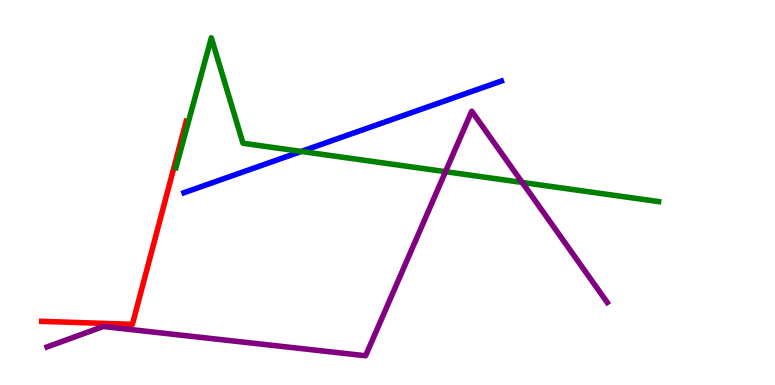[{'lines': ['blue', 'red'], 'intersections': []}, {'lines': ['green', 'red'], 'intersections': []}, {'lines': ['purple', 'red'], 'intersections': []}, {'lines': ['blue', 'green'], 'intersections': [{'x': 3.89, 'y': 6.07}]}, {'lines': ['blue', 'purple'], 'intersections': []}, {'lines': ['green', 'purple'], 'intersections': [{'x': 5.75, 'y': 5.54}, {'x': 6.74, 'y': 5.26}]}]